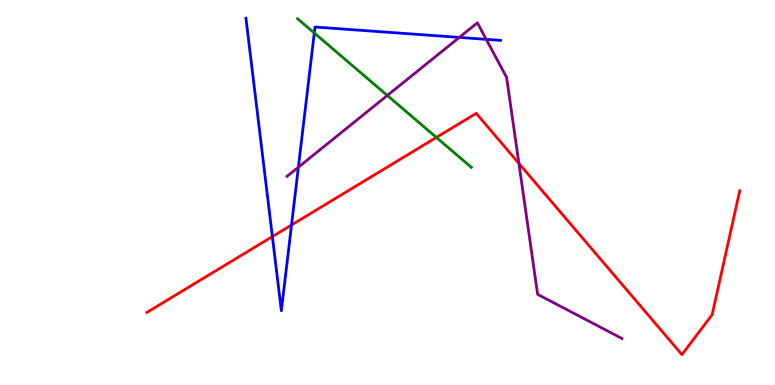[{'lines': ['blue', 'red'], 'intersections': [{'x': 3.51, 'y': 3.86}, {'x': 3.76, 'y': 4.16}]}, {'lines': ['green', 'red'], 'intersections': [{'x': 5.63, 'y': 6.43}]}, {'lines': ['purple', 'red'], 'intersections': [{'x': 6.7, 'y': 5.76}]}, {'lines': ['blue', 'green'], 'intersections': [{'x': 4.06, 'y': 9.14}]}, {'lines': ['blue', 'purple'], 'intersections': [{'x': 3.85, 'y': 5.66}, {'x': 5.93, 'y': 9.03}, {'x': 6.27, 'y': 8.98}]}, {'lines': ['green', 'purple'], 'intersections': [{'x': 5.0, 'y': 7.52}]}]